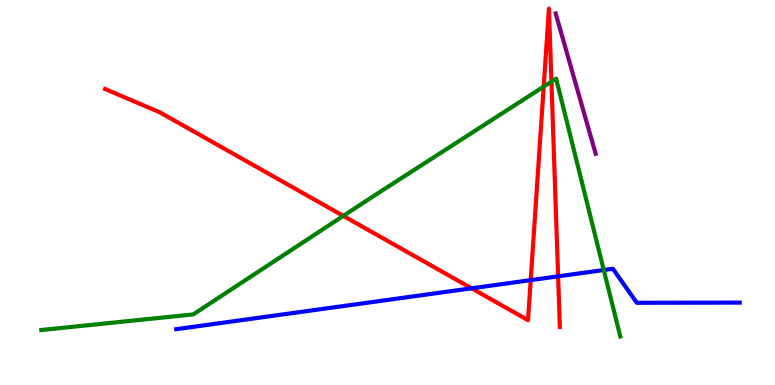[{'lines': ['blue', 'red'], 'intersections': [{'x': 6.09, 'y': 2.51}, {'x': 6.85, 'y': 2.72}, {'x': 7.2, 'y': 2.82}]}, {'lines': ['green', 'red'], 'intersections': [{'x': 4.43, 'y': 4.39}, {'x': 7.02, 'y': 7.75}, {'x': 7.12, 'y': 7.88}]}, {'lines': ['purple', 'red'], 'intersections': []}, {'lines': ['blue', 'green'], 'intersections': [{'x': 7.79, 'y': 2.99}]}, {'lines': ['blue', 'purple'], 'intersections': []}, {'lines': ['green', 'purple'], 'intersections': []}]